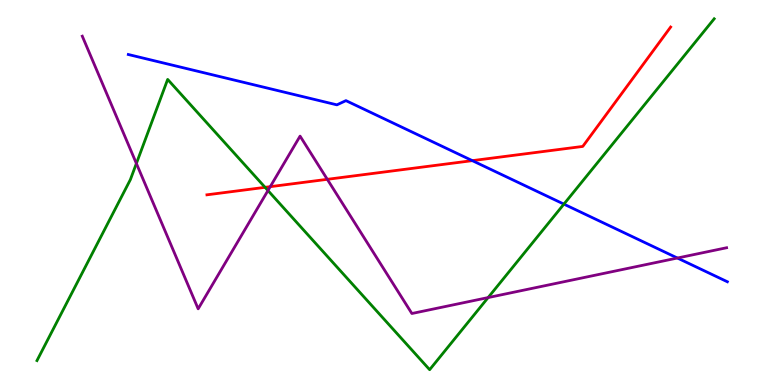[{'lines': ['blue', 'red'], 'intersections': [{'x': 6.09, 'y': 5.83}]}, {'lines': ['green', 'red'], 'intersections': [{'x': 3.42, 'y': 5.13}]}, {'lines': ['purple', 'red'], 'intersections': [{'x': 3.49, 'y': 5.15}, {'x': 4.22, 'y': 5.34}]}, {'lines': ['blue', 'green'], 'intersections': [{'x': 7.28, 'y': 4.7}]}, {'lines': ['blue', 'purple'], 'intersections': [{'x': 8.74, 'y': 3.3}]}, {'lines': ['green', 'purple'], 'intersections': [{'x': 1.76, 'y': 5.75}, {'x': 3.46, 'y': 5.05}, {'x': 6.3, 'y': 2.27}]}]